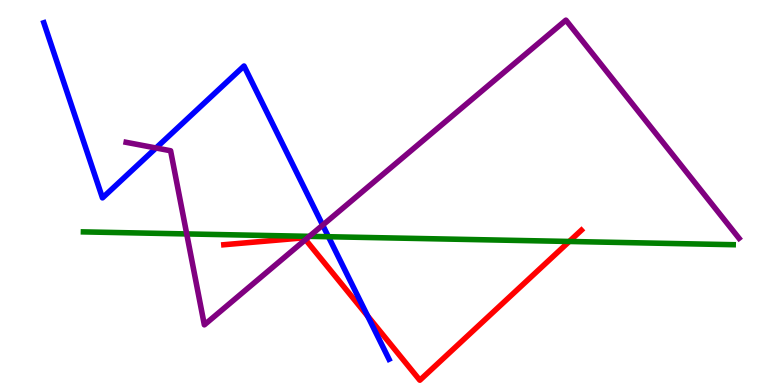[{'lines': ['blue', 'red'], 'intersections': [{'x': 4.74, 'y': 1.79}]}, {'lines': ['green', 'red'], 'intersections': [{'x': 7.35, 'y': 3.73}]}, {'lines': ['purple', 'red'], 'intersections': [{'x': 3.94, 'y': 3.78}]}, {'lines': ['blue', 'green'], 'intersections': [{'x': 4.24, 'y': 3.85}]}, {'lines': ['blue', 'purple'], 'intersections': [{'x': 2.01, 'y': 6.16}, {'x': 4.16, 'y': 4.15}]}, {'lines': ['green', 'purple'], 'intersections': [{'x': 2.41, 'y': 3.92}, {'x': 3.99, 'y': 3.86}]}]